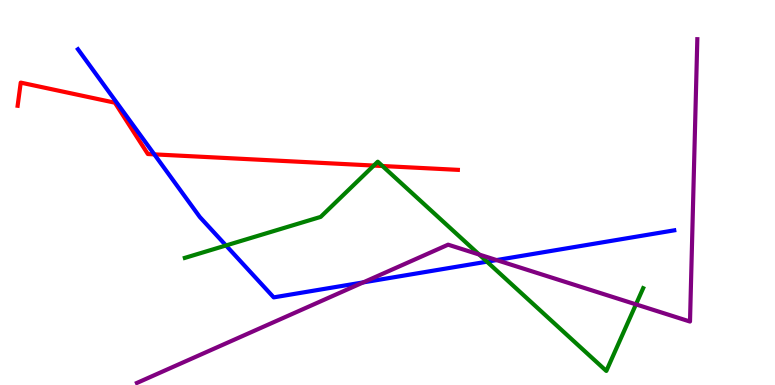[{'lines': ['blue', 'red'], 'intersections': [{'x': 1.99, 'y': 5.99}]}, {'lines': ['green', 'red'], 'intersections': [{'x': 4.82, 'y': 5.7}, {'x': 4.93, 'y': 5.69}]}, {'lines': ['purple', 'red'], 'intersections': []}, {'lines': ['blue', 'green'], 'intersections': [{'x': 2.92, 'y': 3.62}, {'x': 6.28, 'y': 3.2}]}, {'lines': ['blue', 'purple'], 'intersections': [{'x': 4.69, 'y': 2.67}, {'x': 6.41, 'y': 3.24}]}, {'lines': ['green', 'purple'], 'intersections': [{'x': 6.18, 'y': 3.39}, {'x': 8.21, 'y': 2.09}]}]